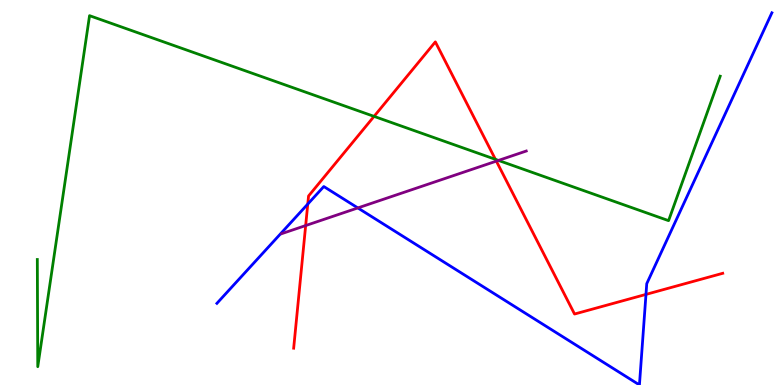[{'lines': ['blue', 'red'], 'intersections': [{'x': 3.97, 'y': 4.7}, {'x': 8.34, 'y': 2.35}]}, {'lines': ['green', 'red'], 'intersections': [{'x': 4.83, 'y': 6.98}, {'x': 6.39, 'y': 5.86}]}, {'lines': ['purple', 'red'], 'intersections': [{'x': 3.94, 'y': 4.14}, {'x': 6.4, 'y': 5.81}]}, {'lines': ['blue', 'green'], 'intersections': []}, {'lines': ['blue', 'purple'], 'intersections': [{'x': 4.62, 'y': 4.6}]}, {'lines': ['green', 'purple'], 'intersections': [{'x': 6.43, 'y': 5.83}]}]